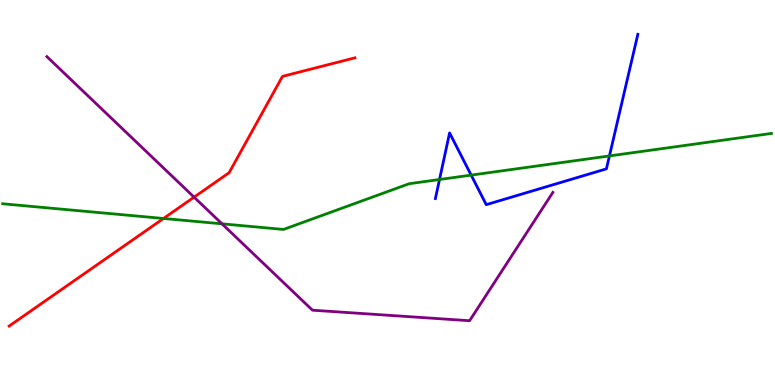[{'lines': ['blue', 'red'], 'intersections': []}, {'lines': ['green', 'red'], 'intersections': [{'x': 2.11, 'y': 4.33}]}, {'lines': ['purple', 'red'], 'intersections': [{'x': 2.5, 'y': 4.88}]}, {'lines': ['blue', 'green'], 'intersections': [{'x': 5.67, 'y': 5.34}, {'x': 6.08, 'y': 5.45}, {'x': 7.86, 'y': 5.95}]}, {'lines': ['blue', 'purple'], 'intersections': []}, {'lines': ['green', 'purple'], 'intersections': [{'x': 2.86, 'y': 4.19}]}]